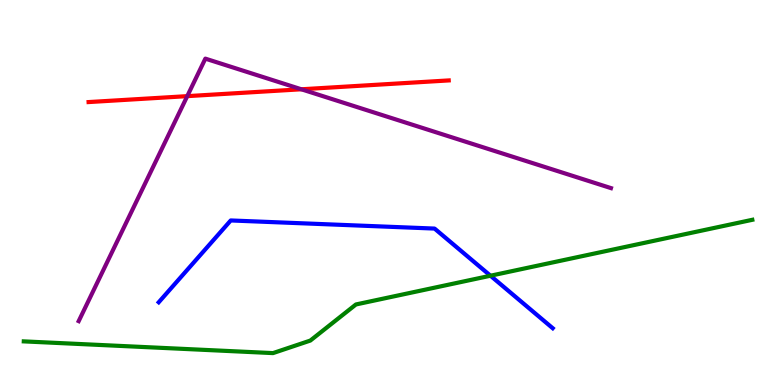[{'lines': ['blue', 'red'], 'intersections': []}, {'lines': ['green', 'red'], 'intersections': []}, {'lines': ['purple', 'red'], 'intersections': [{'x': 2.42, 'y': 7.5}, {'x': 3.89, 'y': 7.68}]}, {'lines': ['blue', 'green'], 'intersections': [{'x': 6.33, 'y': 2.84}]}, {'lines': ['blue', 'purple'], 'intersections': []}, {'lines': ['green', 'purple'], 'intersections': []}]